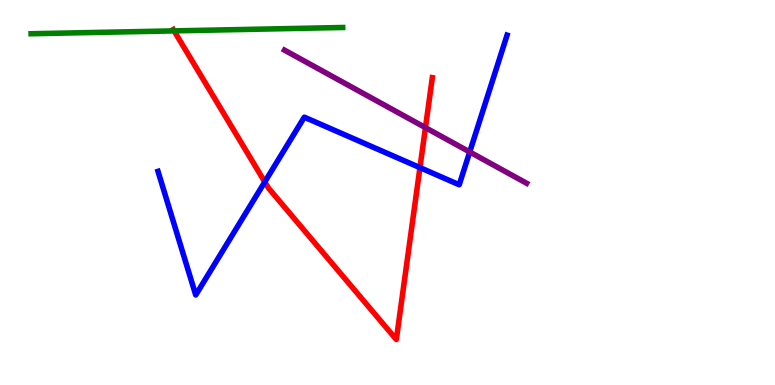[{'lines': ['blue', 'red'], 'intersections': [{'x': 3.42, 'y': 5.27}, {'x': 5.42, 'y': 5.65}]}, {'lines': ['green', 'red'], 'intersections': [{'x': 2.25, 'y': 9.2}]}, {'lines': ['purple', 'red'], 'intersections': [{'x': 5.49, 'y': 6.68}]}, {'lines': ['blue', 'green'], 'intersections': []}, {'lines': ['blue', 'purple'], 'intersections': [{'x': 6.06, 'y': 6.05}]}, {'lines': ['green', 'purple'], 'intersections': []}]